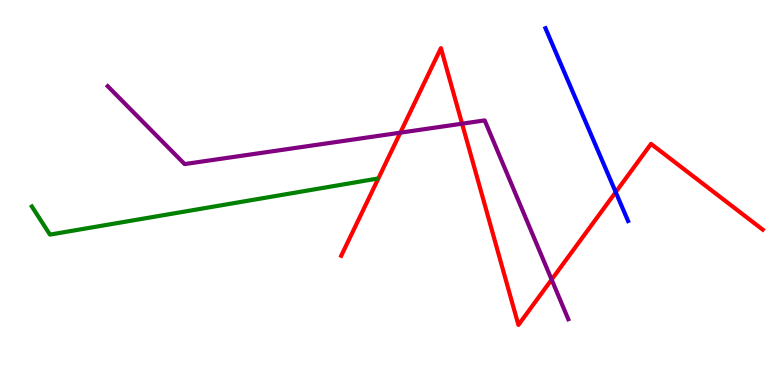[{'lines': ['blue', 'red'], 'intersections': [{'x': 7.94, 'y': 5.01}]}, {'lines': ['green', 'red'], 'intersections': []}, {'lines': ['purple', 'red'], 'intersections': [{'x': 5.17, 'y': 6.55}, {'x': 5.96, 'y': 6.79}, {'x': 7.12, 'y': 2.74}]}, {'lines': ['blue', 'green'], 'intersections': []}, {'lines': ['blue', 'purple'], 'intersections': []}, {'lines': ['green', 'purple'], 'intersections': []}]